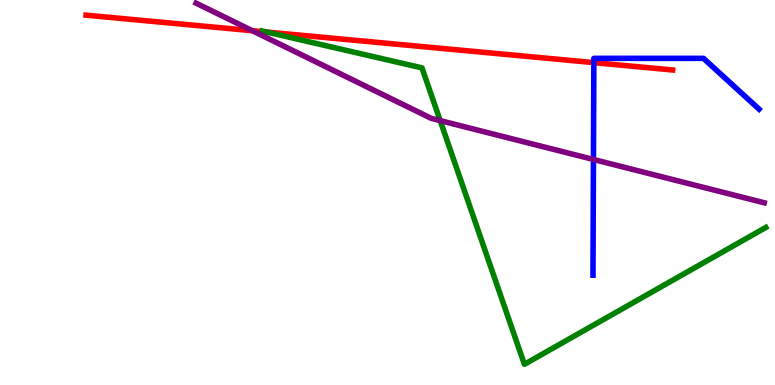[{'lines': ['blue', 'red'], 'intersections': [{'x': 7.66, 'y': 8.37}]}, {'lines': ['green', 'red'], 'intersections': [{'x': 3.44, 'y': 9.17}]}, {'lines': ['purple', 'red'], 'intersections': [{'x': 3.26, 'y': 9.2}]}, {'lines': ['blue', 'green'], 'intersections': []}, {'lines': ['blue', 'purple'], 'intersections': [{'x': 7.66, 'y': 5.86}]}, {'lines': ['green', 'purple'], 'intersections': [{'x': 5.68, 'y': 6.87}]}]